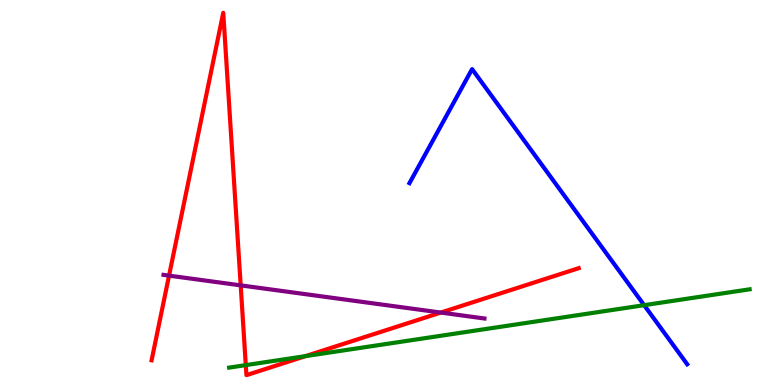[{'lines': ['blue', 'red'], 'intersections': []}, {'lines': ['green', 'red'], 'intersections': [{'x': 3.17, 'y': 0.516}, {'x': 3.94, 'y': 0.75}]}, {'lines': ['purple', 'red'], 'intersections': [{'x': 2.18, 'y': 2.84}, {'x': 3.11, 'y': 2.59}, {'x': 5.69, 'y': 1.88}]}, {'lines': ['blue', 'green'], 'intersections': [{'x': 8.31, 'y': 2.07}]}, {'lines': ['blue', 'purple'], 'intersections': []}, {'lines': ['green', 'purple'], 'intersections': []}]